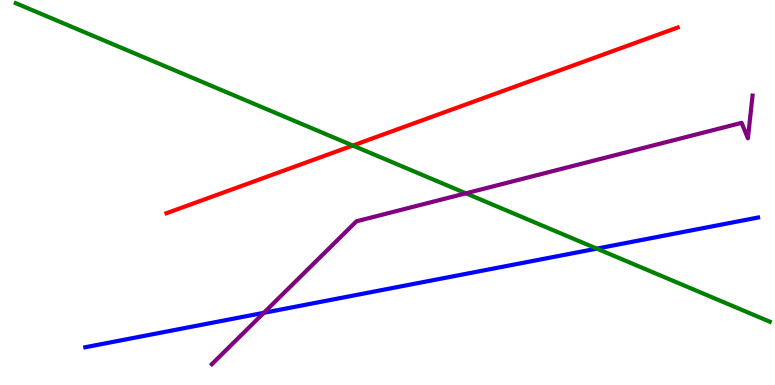[{'lines': ['blue', 'red'], 'intersections': []}, {'lines': ['green', 'red'], 'intersections': [{'x': 4.55, 'y': 6.22}]}, {'lines': ['purple', 'red'], 'intersections': []}, {'lines': ['blue', 'green'], 'intersections': [{'x': 7.7, 'y': 3.54}]}, {'lines': ['blue', 'purple'], 'intersections': [{'x': 3.4, 'y': 1.88}]}, {'lines': ['green', 'purple'], 'intersections': [{'x': 6.01, 'y': 4.98}]}]